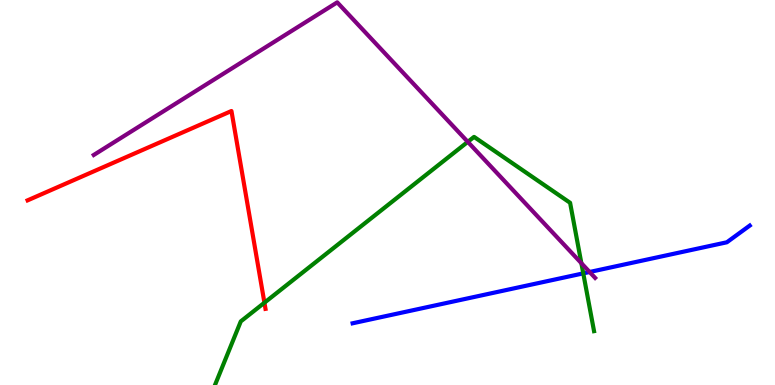[{'lines': ['blue', 'red'], 'intersections': []}, {'lines': ['green', 'red'], 'intersections': [{'x': 3.41, 'y': 2.14}]}, {'lines': ['purple', 'red'], 'intersections': []}, {'lines': ['blue', 'green'], 'intersections': [{'x': 7.53, 'y': 2.9}]}, {'lines': ['blue', 'purple'], 'intersections': [{'x': 7.61, 'y': 2.94}]}, {'lines': ['green', 'purple'], 'intersections': [{'x': 6.04, 'y': 6.32}, {'x': 7.5, 'y': 3.16}]}]